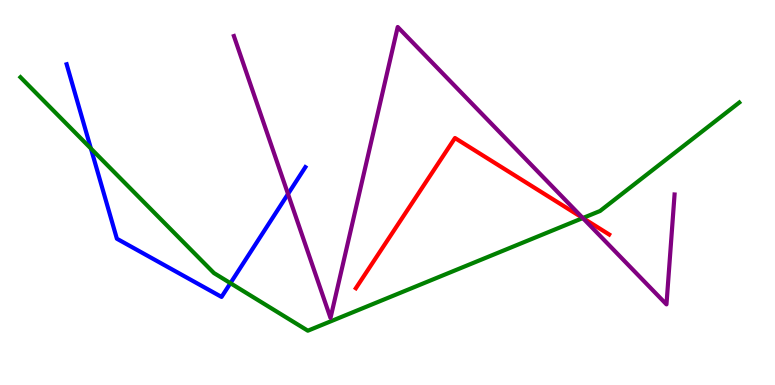[{'lines': ['blue', 'red'], 'intersections': []}, {'lines': ['green', 'red'], 'intersections': [{'x': 7.52, 'y': 4.34}]}, {'lines': ['purple', 'red'], 'intersections': [{'x': 7.52, 'y': 4.34}]}, {'lines': ['blue', 'green'], 'intersections': [{'x': 1.17, 'y': 6.14}, {'x': 2.97, 'y': 2.64}]}, {'lines': ['blue', 'purple'], 'intersections': [{'x': 3.72, 'y': 4.96}]}, {'lines': ['green', 'purple'], 'intersections': [{'x': 7.52, 'y': 4.34}]}]